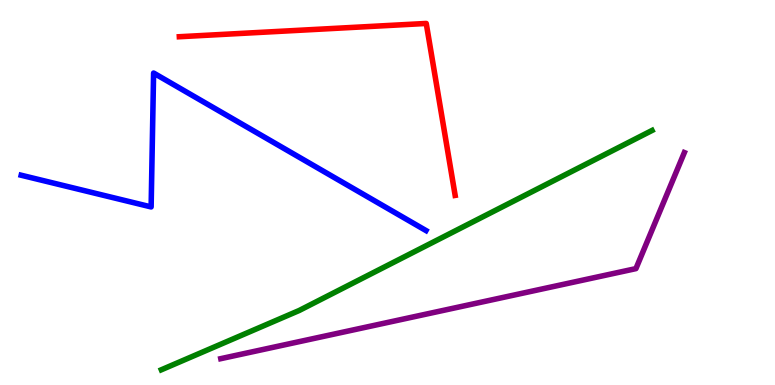[{'lines': ['blue', 'red'], 'intersections': []}, {'lines': ['green', 'red'], 'intersections': []}, {'lines': ['purple', 'red'], 'intersections': []}, {'lines': ['blue', 'green'], 'intersections': []}, {'lines': ['blue', 'purple'], 'intersections': []}, {'lines': ['green', 'purple'], 'intersections': []}]